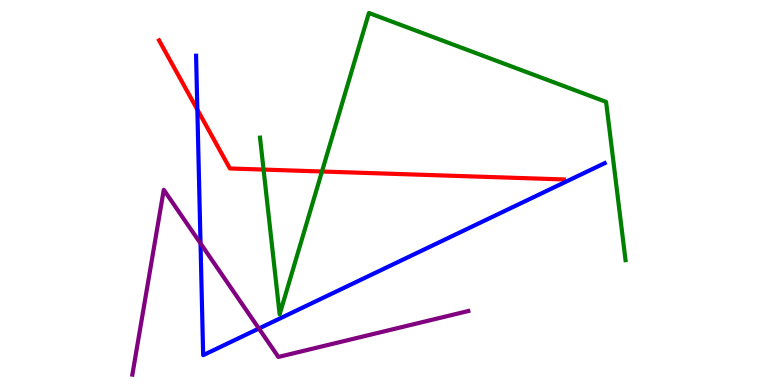[{'lines': ['blue', 'red'], 'intersections': [{'x': 2.55, 'y': 7.15}]}, {'lines': ['green', 'red'], 'intersections': [{'x': 3.4, 'y': 5.6}, {'x': 4.15, 'y': 5.55}]}, {'lines': ['purple', 'red'], 'intersections': []}, {'lines': ['blue', 'green'], 'intersections': []}, {'lines': ['blue', 'purple'], 'intersections': [{'x': 2.59, 'y': 3.68}, {'x': 3.34, 'y': 1.47}]}, {'lines': ['green', 'purple'], 'intersections': []}]